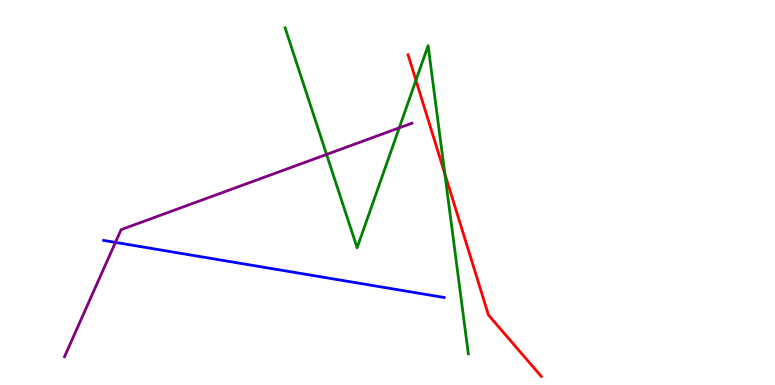[{'lines': ['blue', 'red'], 'intersections': []}, {'lines': ['green', 'red'], 'intersections': [{'x': 5.37, 'y': 7.91}, {'x': 5.74, 'y': 5.49}]}, {'lines': ['purple', 'red'], 'intersections': []}, {'lines': ['blue', 'green'], 'intersections': []}, {'lines': ['blue', 'purple'], 'intersections': [{'x': 1.49, 'y': 3.7}]}, {'lines': ['green', 'purple'], 'intersections': [{'x': 4.21, 'y': 5.99}, {'x': 5.15, 'y': 6.68}]}]